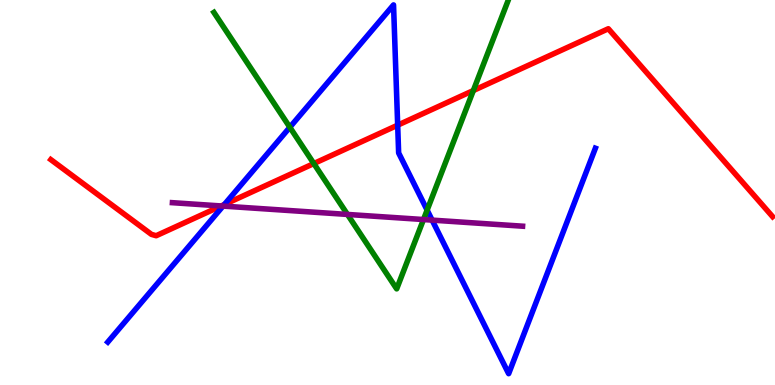[{'lines': ['blue', 'red'], 'intersections': [{'x': 2.9, 'y': 4.69}, {'x': 5.13, 'y': 6.75}]}, {'lines': ['green', 'red'], 'intersections': [{'x': 4.05, 'y': 5.75}, {'x': 6.11, 'y': 7.65}]}, {'lines': ['purple', 'red'], 'intersections': [{'x': 2.85, 'y': 4.65}]}, {'lines': ['blue', 'green'], 'intersections': [{'x': 3.74, 'y': 6.69}, {'x': 5.51, 'y': 4.54}]}, {'lines': ['blue', 'purple'], 'intersections': [{'x': 2.88, 'y': 4.65}, {'x': 5.58, 'y': 4.28}]}, {'lines': ['green', 'purple'], 'intersections': [{'x': 4.48, 'y': 4.43}, {'x': 5.46, 'y': 4.3}]}]